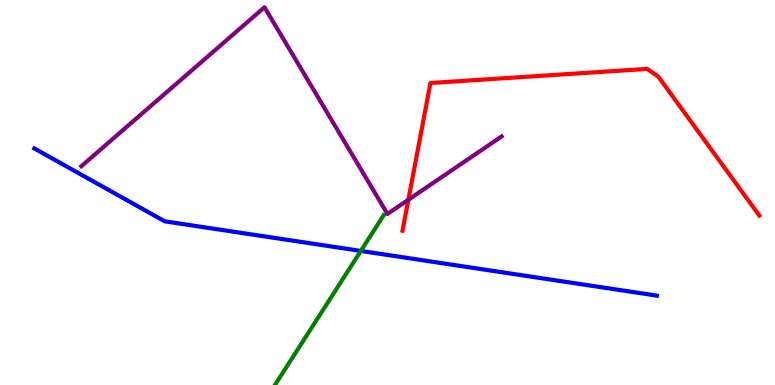[{'lines': ['blue', 'red'], 'intersections': []}, {'lines': ['green', 'red'], 'intersections': []}, {'lines': ['purple', 'red'], 'intersections': [{'x': 5.27, 'y': 4.81}]}, {'lines': ['blue', 'green'], 'intersections': [{'x': 4.66, 'y': 3.48}]}, {'lines': ['blue', 'purple'], 'intersections': []}, {'lines': ['green', 'purple'], 'intersections': []}]